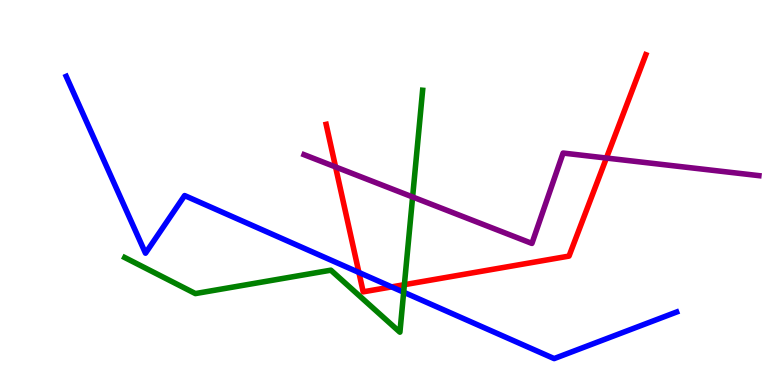[{'lines': ['blue', 'red'], 'intersections': [{'x': 4.63, 'y': 2.92}, {'x': 5.05, 'y': 2.55}]}, {'lines': ['green', 'red'], 'intersections': [{'x': 5.22, 'y': 2.61}]}, {'lines': ['purple', 'red'], 'intersections': [{'x': 4.33, 'y': 5.66}, {'x': 7.82, 'y': 5.89}]}, {'lines': ['blue', 'green'], 'intersections': [{'x': 5.21, 'y': 2.41}]}, {'lines': ['blue', 'purple'], 'intersections': []}, {'lines': ['green', 'purple'], 'intersections': [{'x': 5.32, 'y': 4.88}]}]